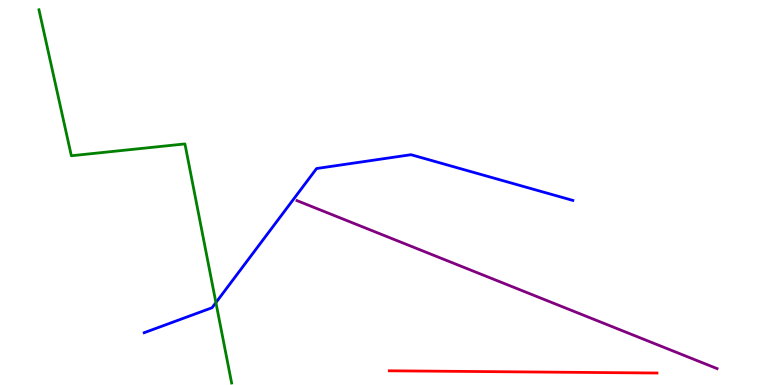[{'lines': ['blue', 'red'], 'intersections': []}, {'lines': ['green', 'red'], 'intersections': []}, {'lines': ['purple', 'red'], 'intersections': []}, {'lines': ['blue', 'green'], 'intersections': [{'x': 2.79, 'y': 2.14}]}, {'lines': ['blue', 'purple'], 'intersections': []}, {'lines': ['green', 'purple'], 'intersections': []}]